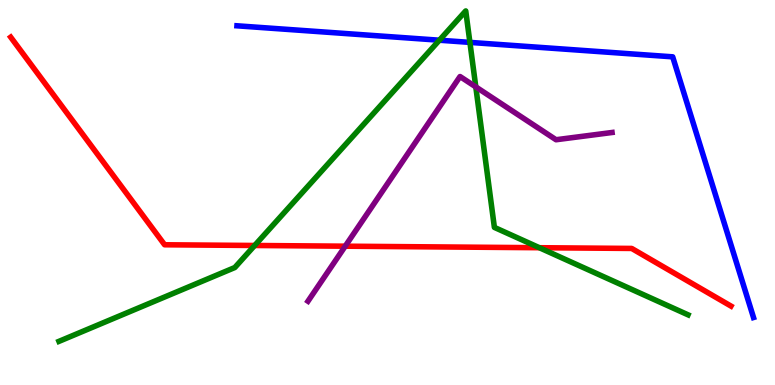[{'lines': ['blue', 'red'], 'intersections': []}, {'lines': ['green', 'red'], 'intersections': [{'x': 3.29, 'y': 3.62}, {'x': 6.96, 'y': 3.57}]}, {'lines': ['purple', 'red'], 'intersections': [{'x': 4.45, 'y': 3.61}]}, {'lines': ['blue', 'green'], 'intersections': [{'x': 5.67, 'y': 8.96}, {'x': 6.06, 'y': 8.9}]}, {'lines': ['blue', 'purple'], 'intersections': []}, {'lines': ['green', 'purple'], 'intersections': [{'x': 6.14, 'y': 7.74}]}]